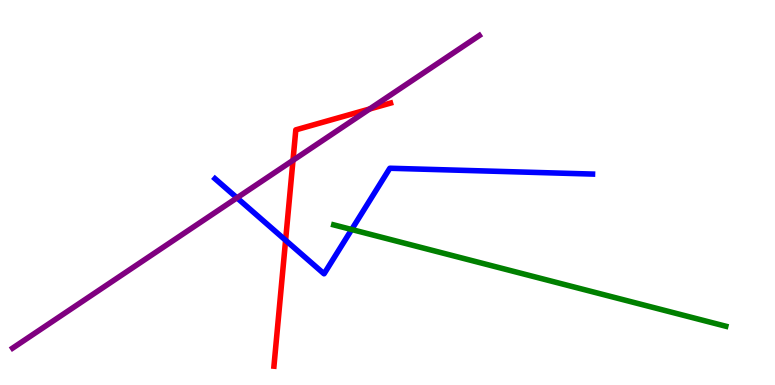[{'lines': ['blue', 'red'], 'intersections': [{'x': 3.69, 'y': 3.76}]}, {'lines': ['green', 'red'], 'intersections': []}, {'lines': ['purple', 'red'], 'intersections': [{'x': 3.78, 'y': 5.84}, {'x': 4.77, 'y': 7.17}]}, {'lines': ['blue', 'green'], 'intersections': [{'x': 4.54, 'y': 4.04}]}, {'lines': ['blue', 'purple'], 'intersections': [{'x': 3.06, 'y': 4.86}]}, {'lines': ['green', 'purple'], 'intersections': []}]